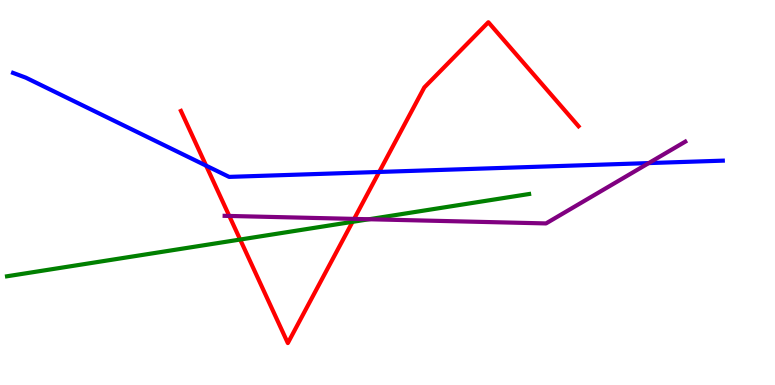[{'lines': ['blue', 'red'], 'intersections': [{'x': 2.66, 'y': 5.7}, {'x': 4.89, 'y': 5.53}]}, {'lines': ['green', 'red'], 'intersections': [{'x': 3.1, 'y': 3.78}, {'x': 4.55, 'y': 4.24}]}, {'lines': ['purple', 'red'], 'intersections': [{'x': 2.96, 'y': 4.39}, {'x': 4.57, 'y': 4.31}]}, {'lines': ['blue', 'green'], 'intersections': []}, {'lines': ['blue', 'purple'], 'intersections': [{'x': 8.37, 'y': 5.76}]}, {'lines': ['green', 'purple'], 'intersections': [{'x': 4.76, 'y': 4.31}]}]